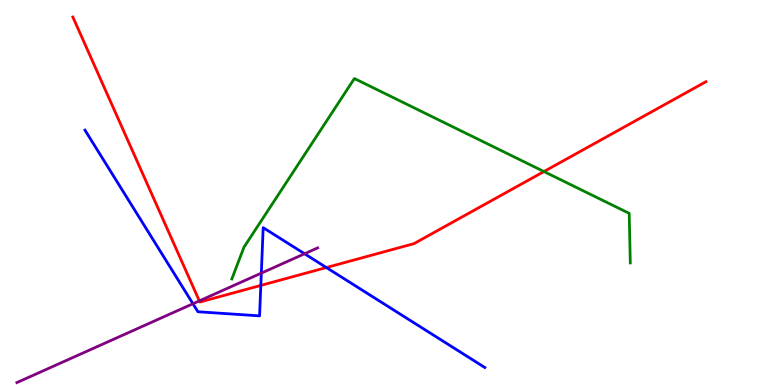[{'lines': ['blue', 'red'], 'intersections': [{'x': 3.37, 'y': 2.59}, {'x': 4.21, 'y': 3.05}]}, {'lines': ['green', 'red'], 'intersections': [{'x': 7.02, 'y': 5.54}]}, {'lines': ['purple', 'red'], 'intersections': [{'x': 2.57, 'y': 2.18}]}, {'lines': ['blue', 'green'], 'intersections': []}, {'lines': ['blue', 'purple'], 'intersections': [{'x': 2.49, 'y': 2.11}, {'x': 3.37, 'y': 2.91}, {'x': 3.93, 'y': 3.41}]}, {'lines': ['green', 'purple'], 'intersections': []}]